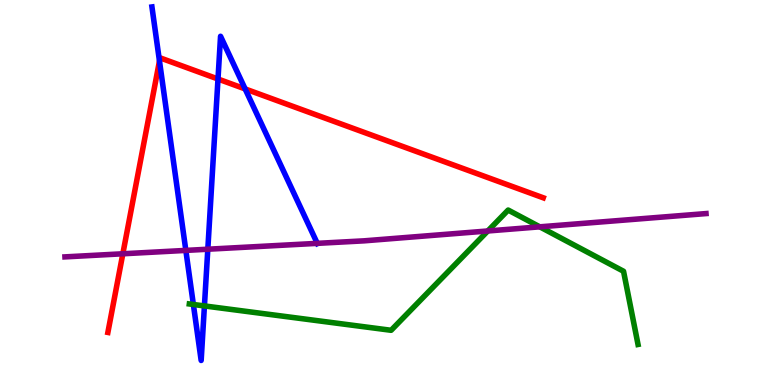[{'lines': ['blue', 'red'], 'intersections': [{'x': 2.06, 'y': 8.41}, {'x': 2.81, 'y': 7.95}, {'x': 3.16, 'y': 7.69}]}, {'lines': ['green', 'red'], 'intersections': []}, {'lines': ['purple', 'red'], 'intersections': [{'x': 1.59, 'y': 3.41}]}, {'lines': ['blue', 'green'], 'intersections': [{'x': 2.5, 'y': 2.09}, {'x': 2.64, 'y': 2.05}]}, {'lines': ['blue', 'purple'], 'intersections': [{'x': 2.4, 'y': 3.5}, {'x': 2.68, 'y': 3.53}, {'x': 4.09, 'y': 3.68}]}, {'lines': ['green', 'purple'], 'intersections': [{'x': 6.29, 'y': 4.0}, {'x': 6.96, 'y': 4.11}]}]